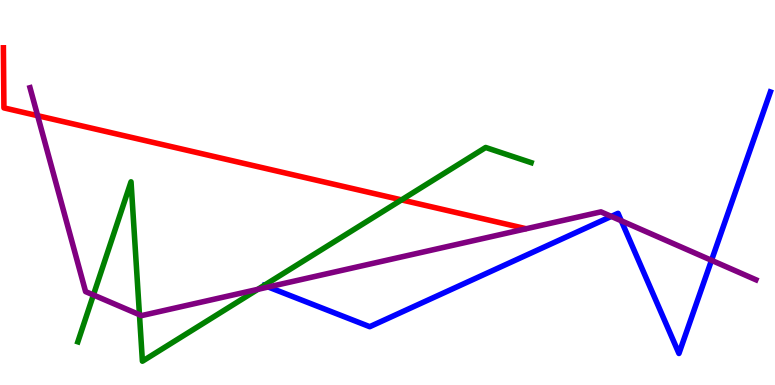[{'lines': ['blue', 'red'], 'intersections': []}, {'lines': ['green', 'red'], 'intersections': [{'x': 5.18, 'y': 4.81}]}, {'lines': ['purple', 'red'], 'intersections': [{'x': 0.486, 'y': 7.0}]}, {'lines': ['blue', 'green'], 'intersections': []}, {'lines': ['blue', 'purple'], 'intersections': [{'x': 3.46, 'y': 2.55}, {'x': 7.89, 'y': 4.38}, {'x': 8.02, 'y': 4.27}, {'x': 9.18, 'y': 3.24}]}, {'lines': ['green', 'purple'], 'intersections': [{'x': 1.21, 'y': 2.34}, {'x': 1.8, 'y': 1.83}, {'x': 3.33, 'y': 2.48}]}]